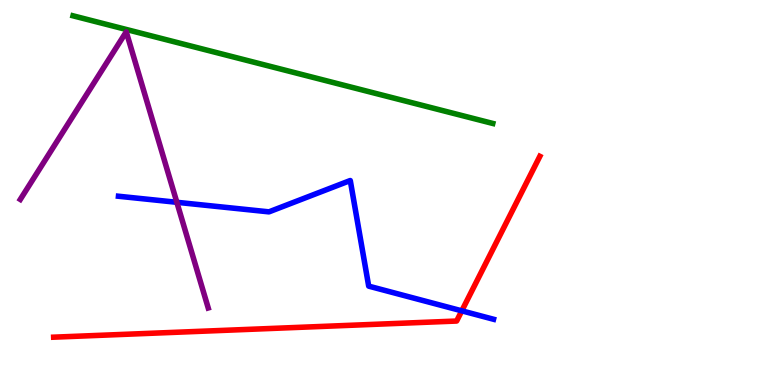[{'lines': ['blue', 'red'], 'intersections': [{'x': 5.96, 'y': 1.93}]}, {'lines': ['green', 'red'], 'intersections': []}, {'lines': ['purple', 'red'], 'intersections': []}, {'lines': ['blue', 'green'], 'intersections': []}, {'lines': ['blue', 'purple'], 'intersections': [{'x': 2.28, 'y': 4.75}]}, {'lines': ['green', 'purple'], 'intersections': []}]